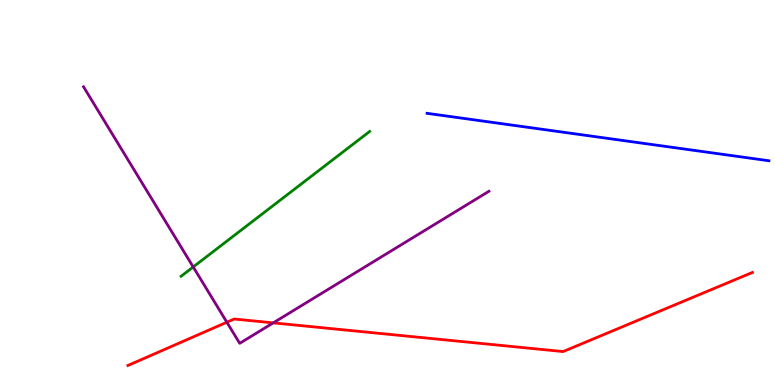[{'lines': ['blue', 'red'], 'intersections': []}, {'lines': ['green', 'red'], 'intersections': []}, {'lines': ['purple', 'red'], 'intersections': [{'x': 2.93, 'y': 1.63}, {'x': 3.53, 'y': 1.61}]}, {'lines': ['blue', 'green'], 'intersections': []}, {'lines': ['blue', 'purple'], 'intersections': []}, {'lines': ['green', 'purple'], 'intersections': [{'x': 2.49, 'y': 3.07}]}]